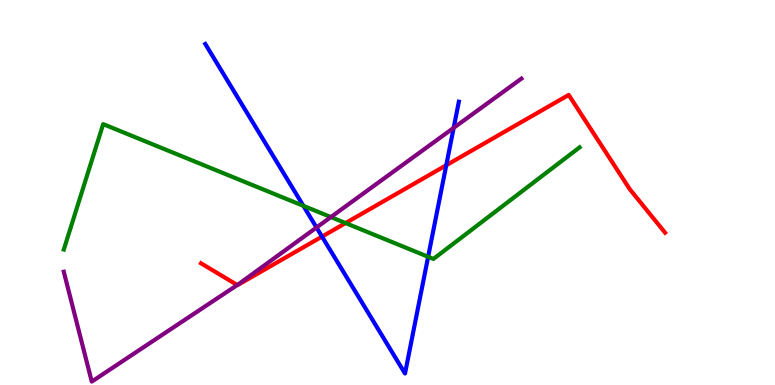[{'lines': ['blue', 'red'], 'intersections': [{'x': 4.16, 'y': 3.85}, {'x': 5.76, 'y': 5.71}]}, {'lines': ['green', 'red'], 'intersections': [{'x': 4.46, 'y': 4.21}]}, {'lines': ['purple', 'red'], 'intersections': [{'x': 3.06, 'y': 2.6}]}, {'lines': ['blue', 'green'], 'intersections': [{'x': 3.91, 'y': 4.65}, {'x': 5.52, 'y': 3.33}]}, {'lines': ['blue', 'purple'], 'intersections': [{'x': 4.08, 'y': 4.09}, {'x': 5.85, 'y': 6.68}]}, {'lines': ['green', 'purple'], 'intersections': [{'x': 4.27, 'y': 4.36}]}]